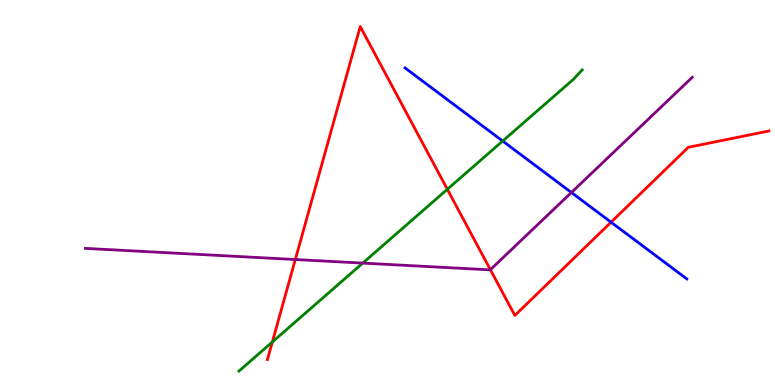[{'lines': ['blue', 'red'], 'intersections': [{'x': 7.88, 'y': 4.23}]}, {'lines': ['green', 'red'], 'intersections': [{'x': 3.51, 'y': 1.12}, {'x': 5.77, 'y': 5.08}]}, {'lines': ['purple', 'red'], 'intersections': [{'x': 3.81, 'y': 3.26}, {'x': 6.33, 'y': 2.99}]}, {'lines': ['blue', 'green'], 'intersections': [{'x': 6.49, 'y': 6.34}]}, {'lines': ['blue', 'purple'], 'intersections': [{'x': 7.37, 'y': 5.0}]}, {'lines': ['green', 'purple'], 'intersections': [{'x': 4.68, 'y': 3.17}]}]